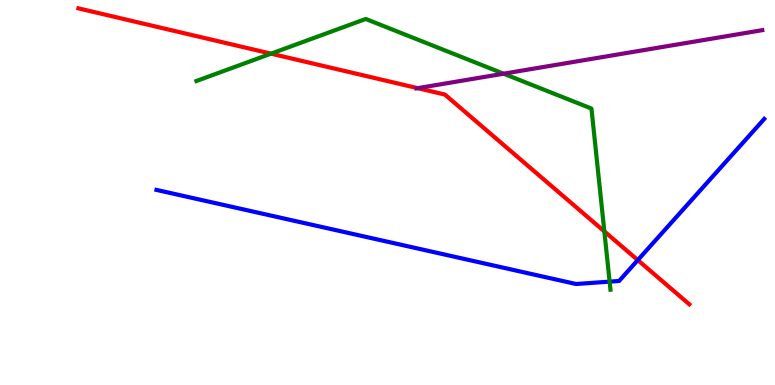[{'lines': ['blue', 'red'], 'intersections': [{'x': 8.23, 'y': 3.24}]}, {'lines': ['green', 'red'], 'intersections': [{'x': 3.5, 'y': 8.61}, {'x': 7.8, 'y': 3.99}]}, {'lines': ['purple', 'red'], 'intersections': [{'x': 5.39, 'y': 7.71}]}, {'lines': ['blue', 'green'], 'intersections': [{'x': 7.87, 'y': 2.68}]}, {'lines': ['blue', 'purple'], 'intersections': []}, {'lines': ['green', 'purple'], 'intersections': [{'x': 6.5, 'y': 8.09}]}]